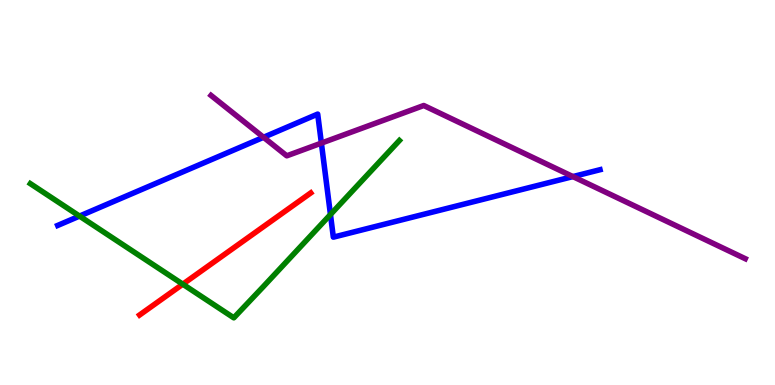[{'lines': ['blue', 'red'], 'intersections': []}, {'lines': ['green', 'red'], 'intersections': [{'x': 2.36, 'y': 2.62}]}, {'lines': ['purple', 'red'], 'intersections': []}, {'lines': ['blue', 'green'], 'intersections': [{'x': 1.03, 'y': 4.39}, {'x': 4.26, 'y': 4.43}]}, {'lines': ['blue', 'purple'], 'intersections': [{'x': 3.4, 'y': 6.43}, {'x': 4.15, 'y': 6.28}, {'x': 7.39, 'y': 5.41}]}, {'lines': ['green', 'purple'], 'intersections': []}]